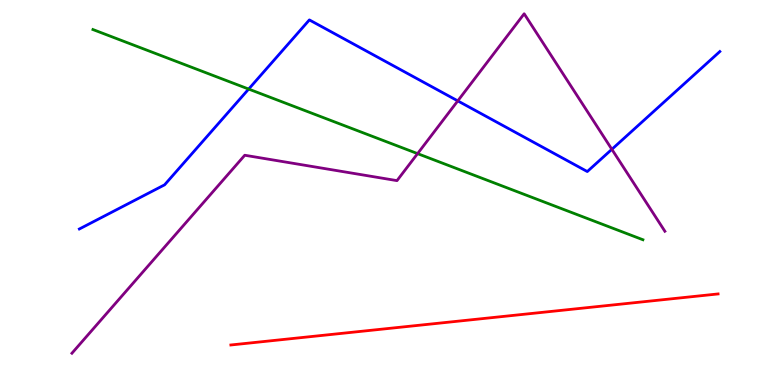[{'lines': ['blue', 'red'], 'intersections': []}, {'lines': ['green', 'red'], 'intersections': []}, {'lines': ['purple', 'red'], 'intersections': []}, {'lines': ['blue', 'green'], 'intersections': [{'x': 3.21, 'y': 7.69}]}, {'lines': ['blue', 'purple'], 'intersections': [{'x': 5.91, 'y': 7.38}, {'x': 7.89, 'y': 6.12}]}, {'lines': ['green', 'purple'], 'intersections': [{'x': 5.39, 'y': 6.01}]}]